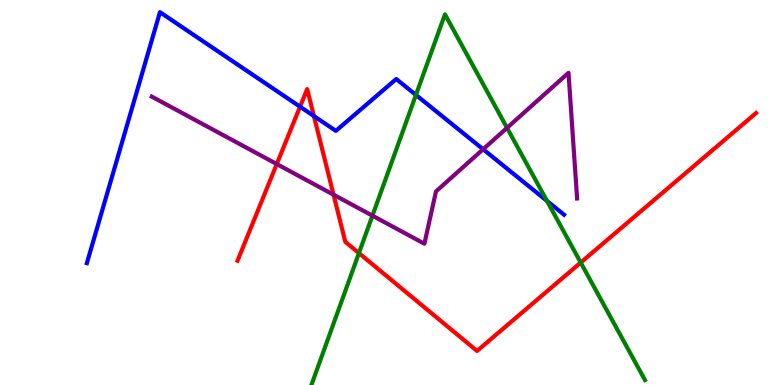[{'lines': ['blue', 'red'], 'intersections': [{'x': 3.87, 'y': 7.23}, {'x': 4.05, 'y': 6.99}]}, {'lines': ['green', 'red'], 'intersections': [{'x': 4.63, 'y': 3.43}, {'x': 7.49, 'y': 3.18}]}, {'lines': ['purple', 'red'], 'intersections': [{'x': 3.57, 'y': 5.74}, {'x': 4.3, 'y': 4.94}]}, {'lines': ['blue', 'green'], 'intersections': [{'x': 5.37, 'y': 7.53}, {'x': 7.06, 'y': 4.78}]}, {'lines': ['blue', 'purple'], 'intersections': [{'x': 6.23, 'y': 6.12}]}, {'lines': ['green', 'purple'], 'intersections': [{'x': 4.81, 'y': 4.4}, {'x': 6.54, 'y': 6.68}]}]